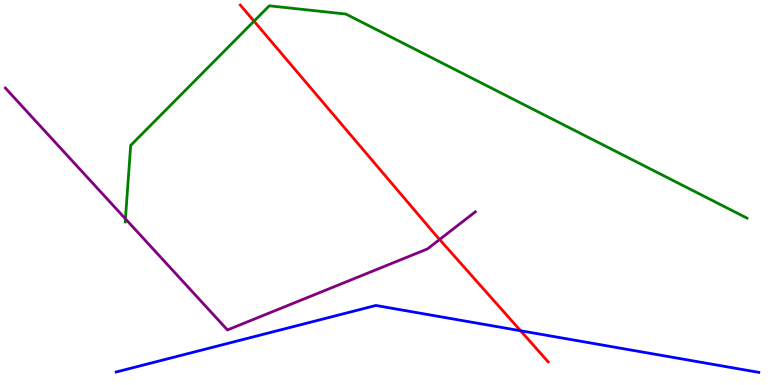[{'lines': ['blue', 'red'], 'intersections': [{'x': 6.72, 'y': 1.41}]}, {'lines': ['green', 'red'], 'intersections': [{'x': 3.28, 'y': 9.45}]}, {'lines': ['purple', 'red'], 'intersections': [{'x': 5.67, 'y': 3.78}]}, {'lines': ['blue', 'green'], 'intersections': []}, {'lines': ['blue', 'purple'], 'intersections': []}, {'lines': ['green', 'purple'], 'intersections': [{'x': 1.62, 'y': 4.32}]}]